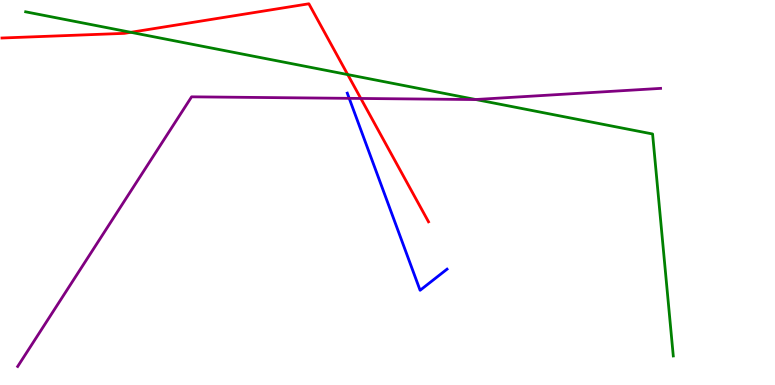[{'lines': ['blue', 'red'], 'intersections': []}, {'lines': ['green', 'red'], 'intersections': [{'x': 1.69, 'y': 9.16}, {'x': 4.49, 'y': 8.06}]}, {'lines': ['purple', 'red'], 'intersections': [{'x': 4.66, 'y': 7.44}]}, {'lines': ['blue', 'green'], 'intersections': []}, {'lines': ['blue', 'purple'], 'intersections': [{'x': 4.51, 'y': 7.45}]}, {'lines': ['green', 'purple'], 'intersections': [{'x': 6.14, 'y': 7.42}]}]